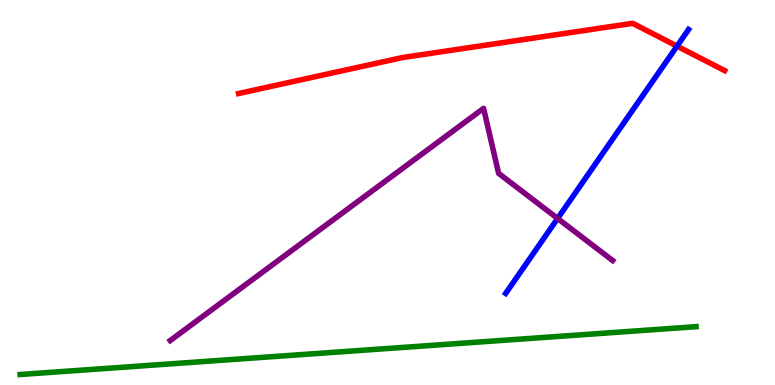[{'lines': ['blue', 'red'], 'intersections': [{'x': 8.74, 'y': 8.8}]}, {'lines': ['green', 'red'], 'intersections': []}, {'lines': ['purple', 'red'], 'intersections': []}, {'lines': ['blue', 'green'], 'intersections': []}, {'lines': ['blue', 'purple'], 'intersections': [{'x': 7.2, 'y': 4.33}]}, {'lines': ['green', 'purple'], 'intersections': []}]